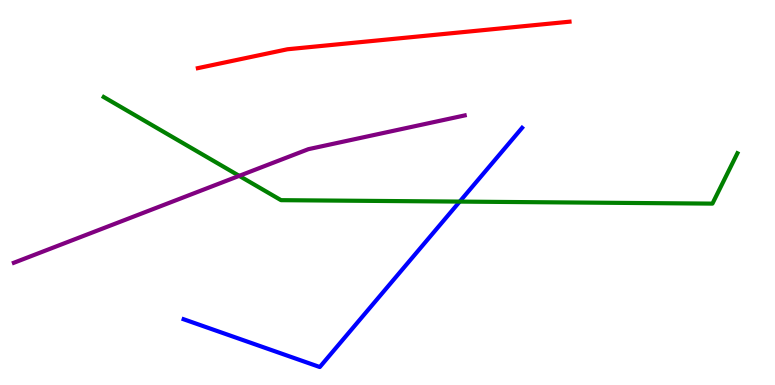[{'lines': ['blue', 'red'], 'intersections': []}, {'lines': ['green', 'red'], 'intersections': []}, {'lines': ['purple', 'red'], 'intersections': []}, {'lines': ['blue', 'green'], 'intersections': [{'x': 5.93, 'y': 4.76}]}, {'lines': ['blue', 'purple'], 'intersections': []}, {'lines': ['green', 'purple'], 'intersections': [{'x': 3.09, 'y': 5.43}]}]